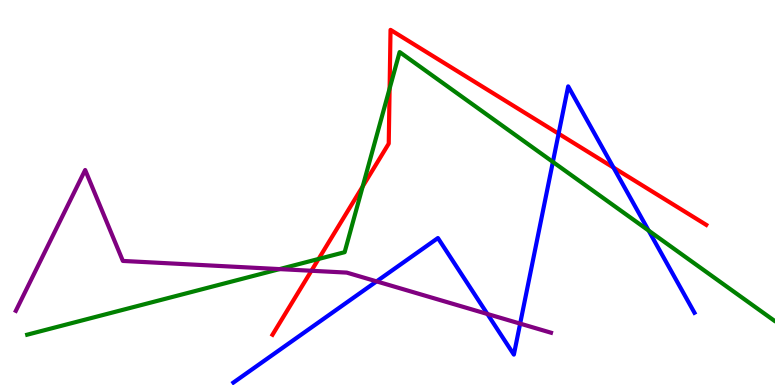[{'lines': ['blue', 'red'], 'intersections': [{'x': 7.21, 'y': 6.53}, {'x': 7.92, 'y': 5.65}]}, {'lines': ['green', 'red'], 'intersections': [{'x': 4.11, 'y': 3.27}, {'x': 4.68, 'y': 5.16}, {'x': 5.03, 'y': 7.7}]}, {'lines': ['purple', 'red'], 'intersections': [{'x': 4.02, 'y': 2.97}]}, {'lines': ['blue', 'green'], 'intersections': [{'x': 7.13, 'y': 5.79}, {'x': 8.37, 'y': 4.01}]}, {'lines': ['blue', 'purple'], 'intersections': [{'x': 4.86, 'y': 2.69}, {'x': 6.29, 'y': 1.84}, {'x': 6.71, 'y': 1.59}]}, {'lines': ['green', 'purple'], 'intersections': [{'x': 3.61, 'y': 3.01}]}]